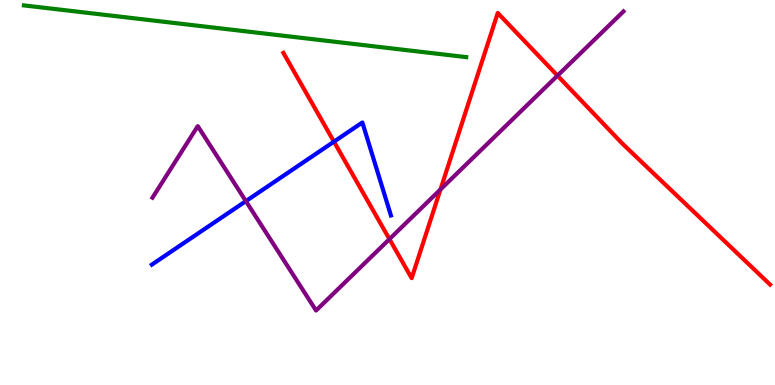[{'lines': ['blue', 'red'], 'intersections': [{'x': 4.31, 'y': 6.32}]}, {'lines': ['green', 'red'], 'intersections': []}, {'lines': ['purple', 'red'], 'intersections': [{'x': 5.03, 'y': 3.79}, {'x': 5.68, 'y': 5.08}, {'x': 7.19, 'y': 8.04}]}, {'lines': ['blue', 'green'], 'intersections': []}, {'lines': ['blue', 'purple'], 'intersections': [{'x': 3.17, 'y': 4.78}]}, {'lines': ['green', 'purple'], 'intersections': []}]